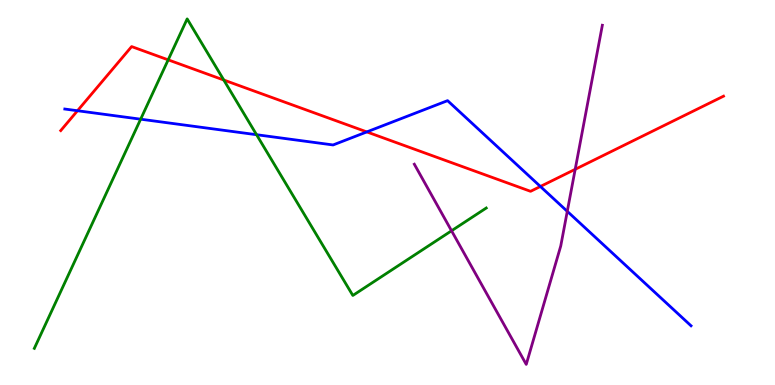[{'lines': ['blue', 'red'], 'intersections': [{'x': 1.0, 'y': 7.12}, {'x': 4.73, 'y': 6.57}, {'x': 6.97, 'y': 5.16}]}, {'lines': ['green', 'red'], 'intersections': [{'x': 2.17, 'y': 8.45}, {'x': 2.89, 'y': 7.92}]}, {'lines': ['purple', 'red'], 'intersections': [{'x': 7.42, 'y': 5.6}]}, {'lines': ['blue', 'green'], 'intersections': [{'x': 1.81, 'y': 6.9}, {'x': 3.31, 'y': 6.5}]}, {'lines': ['blue', 'purple'], 'intersections': [{'x': 7.32, 'y': 4.51}]}, {'lines': ['green', 'purple'], 'intersections': [{'x': 5.83, 'y': 4.01}]}]